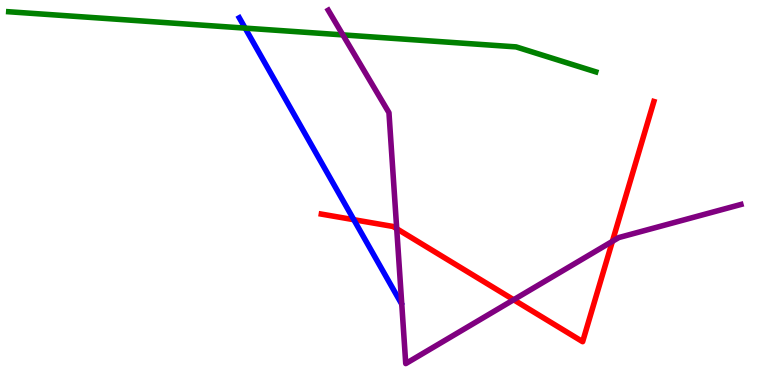[{'lines': ['blue', 'red'], 'intersections': [{'x': 4.57, 'y': 4.29}]}, {'lines': ['green', 'red'], 'intersections': []}, {'lines': ['purple', 'red'], 'intersections': [{'x': 5.12, 'y': 4.06}, {'x': 6.63, 'y': 2.21}, {'x': 7.9, 'y': 3.73}]}, {'lines': ['blue', 'green'], 'intersections': [{'x': 3.16, 'y': 9.27}]}, {'lines': ['blue', 'purple'], 'intersections': []}, {'lines': ['green', 'purple'], 'intersections': [{'x': 4.42, 'y': 9.09}]}]